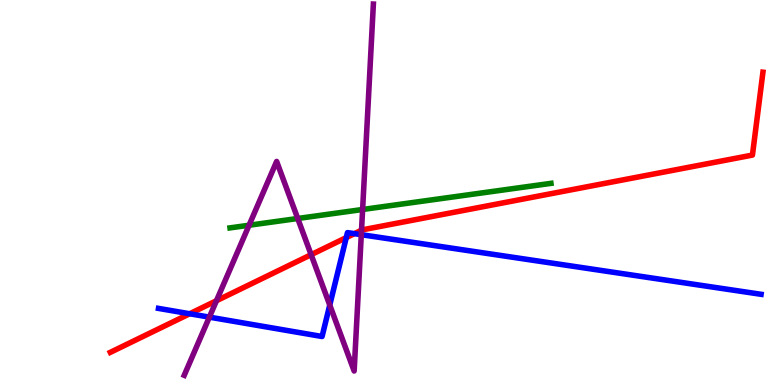[{'lines': ['blue', 'red'], 'intersections': [{'x': 2.45, 'y': 1.85}, {'x': 4.47, 'y': 3.83}, {'x': 4.57, 'y': 3.93}]}, {'lines': ['green', 'red'], 'intersections': []}, {'lines': ['purple', 'red'], 'intersections': [{'x': 2.79, 'y': 2.19}, {'x': 4.01, 'y': 3.38}, {'x': 4.66, 'y': 4.02}]}, {'lines': ['blue', 'green'], 'intersections': []}, {'lines': ['blue', 'purple'], 'intersections': [{'x': 2.7, 'y': 1.76}, {'x': 4.25, 'y': 2.08}, {'x': 4.66, 'y': 3.9}]}, {'lines': ['green', 'purple'], 'intersections': [{'x': 3.21, 'y': 4.15}, {'x': 3.84, 'y': 4.32}, {'x': 4.68, 'y': 4.56}]}]